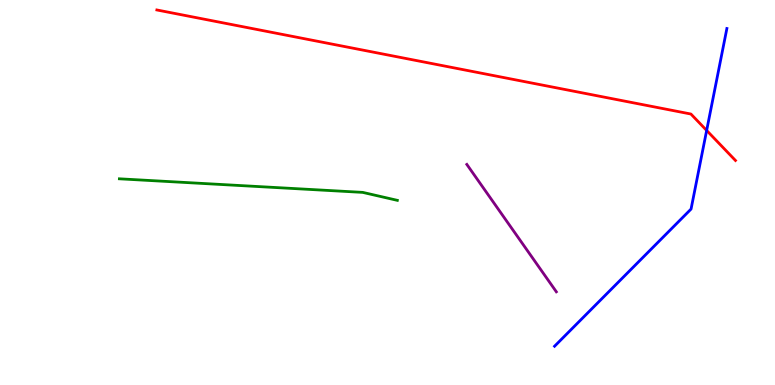[{'lines': ['blue', 'red'], 'intersections': [{'x': 9.12, 'y': 6.61}]}, {'lines': ['green', 'red'], 'intersections': []}, {'lines': ['purple', 'red'], 'intersections': []}, {'lines': ['blue', 'green'], 'intersections': []}, {'lines': ['blue', 'purple'], 'intersections': []}, {'lines': ['green', 'purple'], 'intersections': []}]